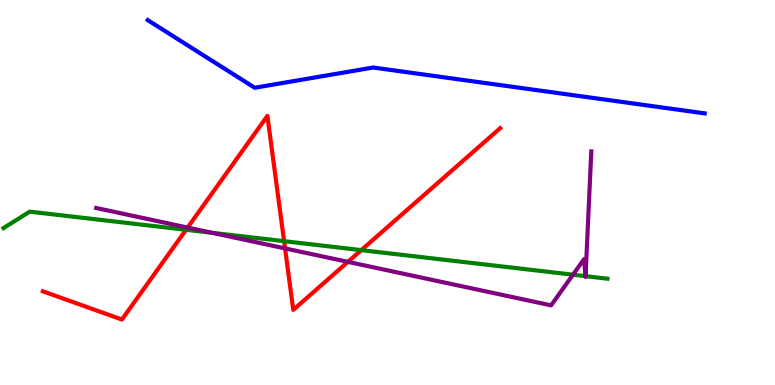[{'lines': ['blue', 'red'], 'intersections': []}, {'lines': ['green', 'red'], 'intersections': [{'x': 2.4, 'y': 4.03}, {'x': 3.67, 'y': 3.74}, {'x': 4.66, 'y': 3.5}]}, {'lines': ['purple', 'red'], 'intersections': [{'x': 2.42, 'y': 4.09}, {'x': 3.68, 'y': 3.55}, {'x': 4.49, 'y': 3.2}]}, {'lines': ['blue', 'green'], 'intersections': []}, {'lines': ['blue', 'purple'], 'intersections': []}, {'lines': ['green', 'purple'], 'intersections': [{'x': 2.74, 'y': 3.95}, {'x': 7.39, 'y': 2.87}, {'x': 7.55, 'y': 2.83}, {'x': 7.56, 'y': 2.83}]}]